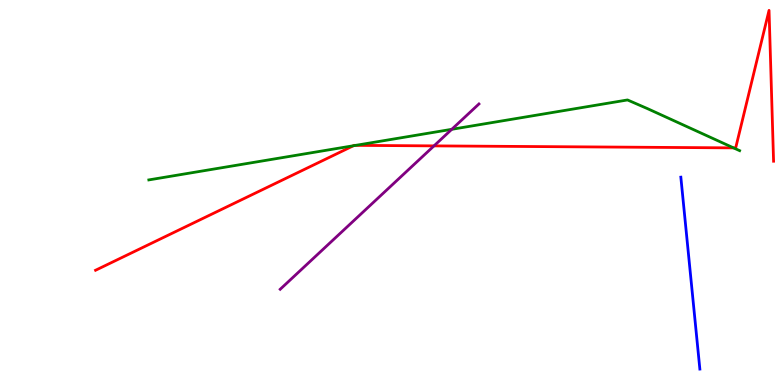[{'lines': ['blue', 'red'], 'intersections': []}, {'lines': ['green', 'red'], 'intersections': [{'x': 4.56, 'y': 6.21}, {'x': 4.59, 'y': 6.22}, {'x': 9.47, 'y': 6.16}]}, {'lines': ['purple', 'red'], 'intersections': [{'x': 5.6, 'y': 6.21}]}, {'lines': ['blue', 'green'], 'intersections': []}, {'lines': ['blue', 'purple'], 'intersections': []}, {'lines': ['green', 'purple'], 'intersections': [{'x': 5.83, 'y': 6.64}]}]